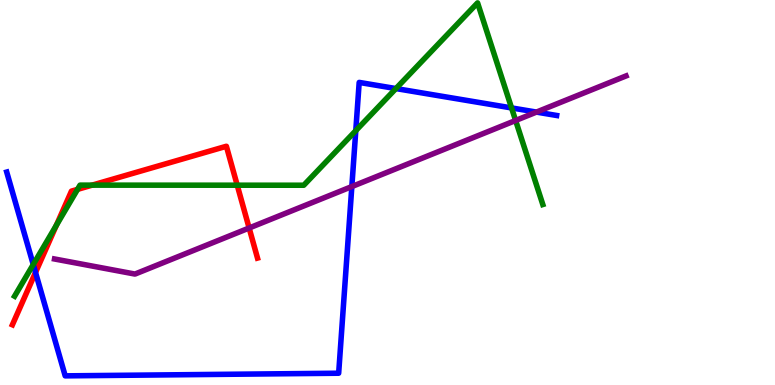[{'lines': ['blue', 'red'], 'intersections': [{'x': 0.458, 'y': 2.92}]}, {'lines': ['green', 'red'], 'intersections': [{'x': 0.727, 'y': 4.15}, {'x': 1.0, 'y': 5.08}, {'x': 1.19, 'y': 5.19}, {'x': 3.06, 'y': 5.19}]}, {'lines': ['purple', 'red'], 'intersections': [{'x': 3.21, 'y': 4.08}]}, {'lines': ['blue', 'green'], 'intersections': [{'x': 0.429, 'y': 3.13}, {'x': 4.59, 'y': 6.61}, {'x': 5.11, 'y': 7.7}, {'x': 6.6, 'y': 7.2}]}, {'lines': ['blue', 'purple'], 'intersections': [{'x': 4.54, 'y': 5.15}, {'x': 6.92, 'y': 7.09}]}, {'lines': ['green', 'purple'], 'intersections': [{'x': 6.65, 'y': 6.87}]}]